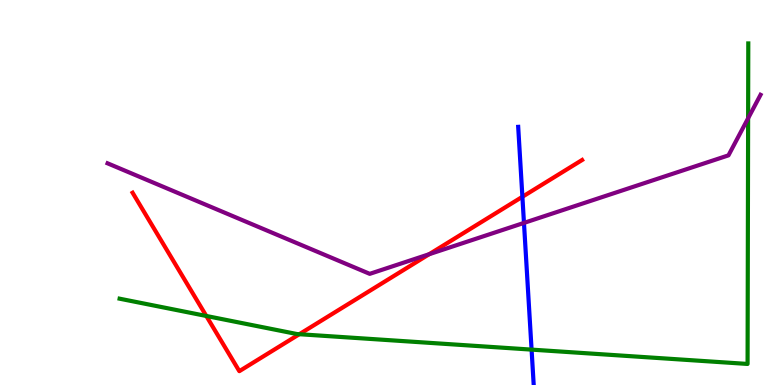[{'lines': ['blue', 'red'], 'intersections': [{'x': 6.74, 'y': 4.89}]}, {'lines': ['green', 'red'], 'intersections': [{'x': 2.66, 'y': 1.79}, {'x': 3.86, 'y': 1.32}]}, {'lines': ['purple', 'red'], 'intersections': [{'x': 5.54, 'y': 3.4}]}, {'lines': ['blue', 'green'], 'intersections': [{'x': 6.86, 'y': 0.919}]}, {'lines': ['blue', 'purple'], 'intersections': [{'x': 6.76, 'y': 4.21}]}, {'lines': ['green', 'purple'], 'intersections': [{'x': 9.65, 'y': 6.93}]}]